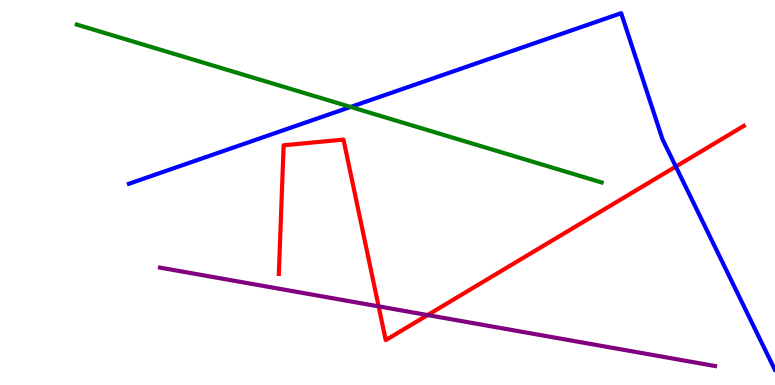[{'lines': ['blue', 'red'], 'intersections': [{'x': 8.72, 'y': 5.67}]}, {'lines': ['green', 'red'], 'intersections': []}, {'lines': ['purple', 'red'], 'intersections': [{'x': 4.89, 'y': 2.04}, {'x': 5.52, 'y': 1.82}]}, {'lines': ['blue', 'green'], 'intersections': [{'x': 4.52, 'y': 7.22}]}, {'lines': ['blue', 'purple'], 'intersections': []}, {'lines': ['green', 'purple'], 'intersections': []}]